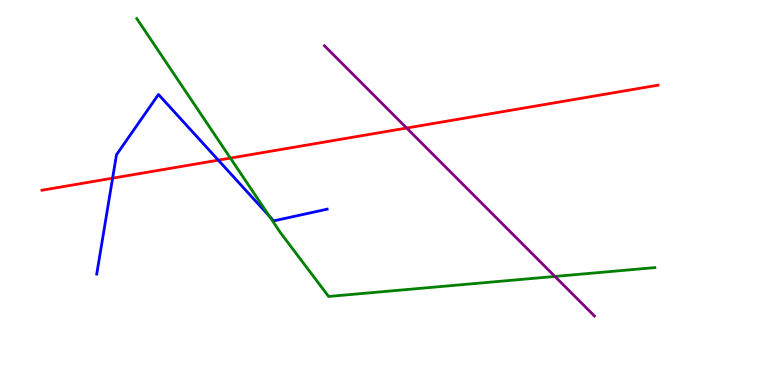[{'lines': ['blue', 'red'], 'intersections': [{'x': 1.45, 'y': 5.37}, {'x': 2.82, 'y': 5.84}]}, {'lines': ['green', 'red'], 'intersections': [{'x': 2.97, 'y': 5.89}]}, {'lines': ['purple', 'red'], 'intersections': [{'x': 5.25, 'y': 6.67}]}, {'lines': ['blue', 'green'], 'intersections': [{'x': 3.48, 'y': 4.38}]}, {'lines': ['blue', 'purple'], 'intersections': []}, {'lines': ['green', 'purple'], 'intersections': [{'x': 7.16, 'y': 2.82}]}]